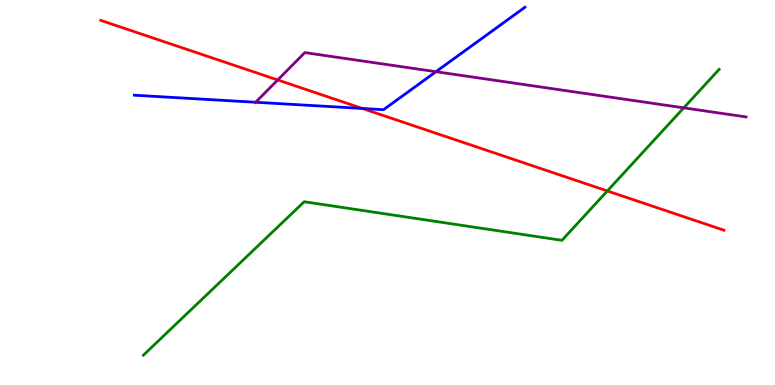[{'lines': ['blue', 'red'], 'intersections': [{'x': 4.67, 'y': 7.18}]}, {'lines': ['green', 'red'], 'intersections': [{'x': 7.84, 'y': 5.04}]}, {'lines': ['purple', 'red'], 'intersections': [{'x': 3.58, 'y': 7.92}]}, {'lines': ['blue', 'green'], 'intersections': []}, {'lines': ['blue', 'purple'], 'intersections': [{'x': 3.3, 'y': 7.34}, {'x': 5.63, 'y': 8.14}]}, {'lines': ['green', 'purple'], 'intersections': [{'x': 8.82, 'y': 7.2}]}]